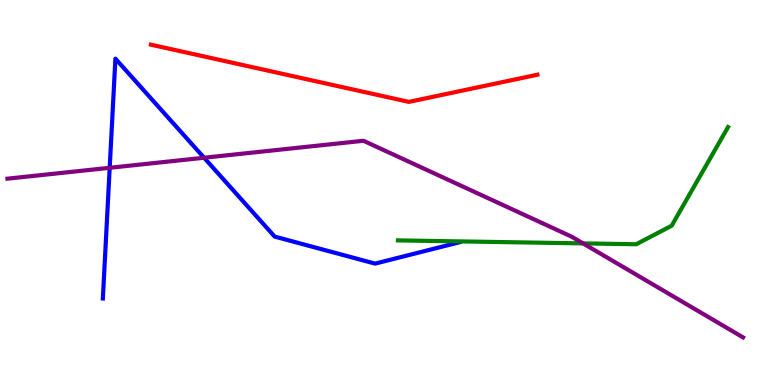[{'lines': ['blue', 'red'], 'intersections': []}, {'lines': ['green', 'red'], 'intersections': []}, {'lines': ['purple', 'red'], 'intersections': []}, {'lines': ['blue', 'green'], 'intersections': []}, {'lines': ['blue', 'purple'], 'intersections': [{'x': 1.42, 'y': 5.64}, {'x': 2.63, 'y': 5.9}]}, {'lines': ['green', 'purple'], 'intersections': [{'x': 7.52, 'y': 3.68}]}]